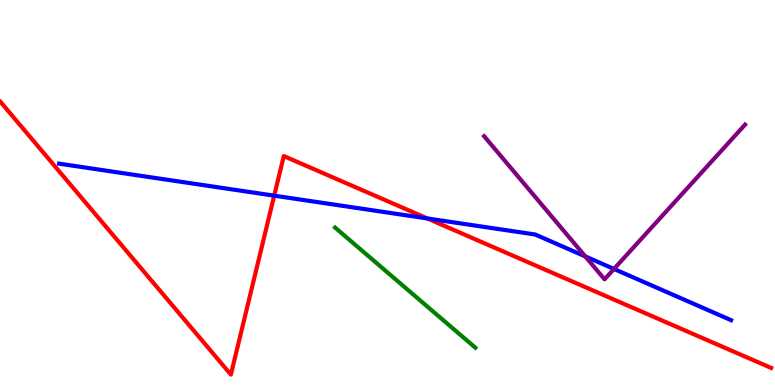[{'lines': ['blue', 'red'], 'intersections': [{'x': 3.54, 'y': 4.92}, {'x': 5.51, 'y': 4.33}]}, {'lines': ['green', 'red'], 'intersections': []}, {'lines': ['purple', 'red'], 'intersections': []}, {'lines': ['blue', 'green'], 'intersections': []}, {'lines': ['blue', 'purple'], 'intersections': [{'x': 7.55, 'y': 3.34}, {'x': 7.92, 'y': 3.01}]}, {'lines': ['green', 'purple'], 'intersections': []}]